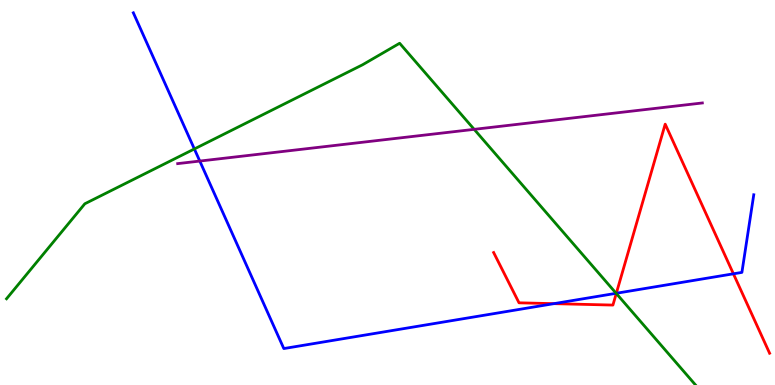[{'lines': ['blue', 'red'], 'intersections': [{'x': 7.15, 'y': 2.11}, {'x': 7.95, 'y': 2.38}, {'x': 9.46, 'y': 2.89}]}, {'lines': ['green', 'red'], 'intersections': [{'x': 7.95, 'y': 2.38}]}, {'lines': ['purple', 'red'], 'intersections': []}, {'lines': ['blue', 'green'], 'intersections': [{'x': 2.51, 'y': 6.13}, {'x': 7.95, 'y': 2.38}]}, {'lines': ['blue', 'purple'], 'intersections': [{'x': 2.58, 'y': 5.82}]}, {'lines': ['green', 'purple'], 'intersections': [{'x': 6.12, 'y': 6.64}]}]